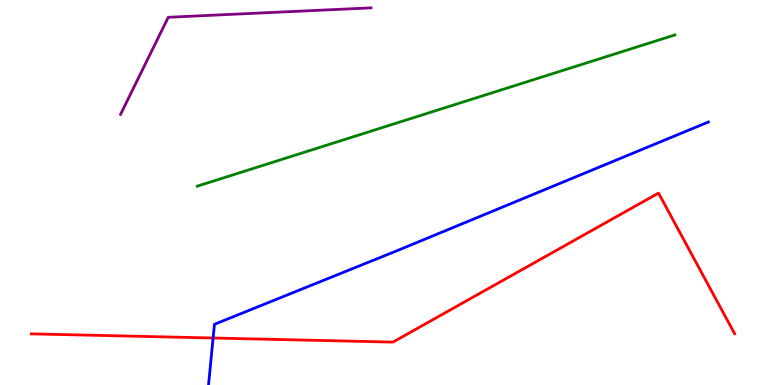[{'lines': ['blue', 'red'], 'intersections': [{'x': 2.75, 'y': 1.22}]}, {'lines': ['green', 'red'], 'intersections': []}, {'lines': ['purple', 'red'], 'intersections': []}, {'lines': ['blue', 'green'], 'intersections': []}, {'lines': ['blue', 'purple'], 'intersections': []}, {'lines': ['green', 'purple'], 'intersections': []}]